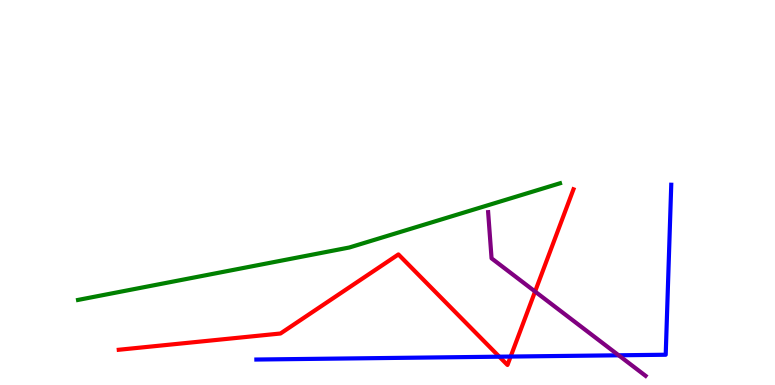[{'lines': ['blue', 'red'], 'intersections': [{'x': 6.44, 'y': 0.735}, {'x': 6.59, 'y': 0.739}]}, {'lines': ['green', 'red'], 'intersections': []}, {'lines': ['purple', 'red'], 'intersections': [{'x': 6.9, 'y': 2.43}]}, {'lines': ['blue', 'green'], 'intersections': []}, {'lines': ['blue', 'purple'], 'intersections': [{'x': 7.98, 'y': 0.772}]}, {'lines': ['green', 'purple'], 'intersections': []}]